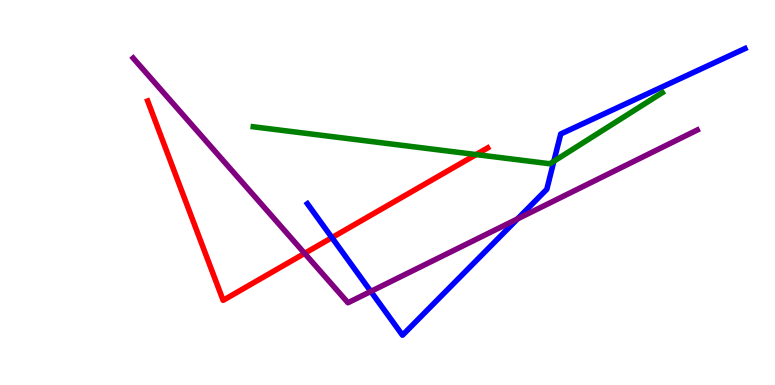[{'lines': ['blue', 'red'], 'intersections': [{'x': 4.28, 'y': 3.83}]}, {'lines': ['green', 'red'], 'intersections': [{'x': 6.14, 'y': 5.99}]}, {'lines': ['purple', 'red'], 'intersections': [{'x': 3.93, 'y': 3.42}]}, {'lines': ['blue', 'green'], 'intersections': [{'x': 7.15, 'y': 5.81}]}, {'lines': ['blue', 'purple'], 'intersections': [{'x': 4.78, 'y': 2.43}, {'x': 6.68, 'y': 4.31}]}, {'lines': ['green', 'purple'], 'intersections': []}]